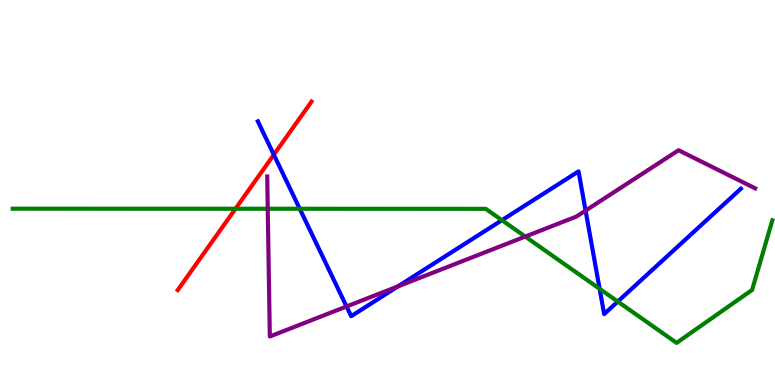[{'lines': ['blue', 'red'], 'intersections': [{'x': 3.53, 'y': 5.98}]}, {'lines': ['green', 'red'], 'intersections': [{'x': 3.04, 'y': 4.58}]}, {'lines': ['purple', 'red'], 'intersections': []}, {'lines': ['blue', 'green'], 'intersections': [{'x': 3.87, 'y': 4.58}, {'x': 6.48, 'y': 4.28}, {'x': 7.74, 'y': 2.5}, {'x': 7.97, 'y': 2.17}]}, {'lines': ['blue', 'purple'], 'intersections': [{'x': 4.47, 'y': 2.04}, {'x': 5.14, 'y': 2.56}, {'x': 7.56, 'y': 4.53}]}, {'lines': ['green', 'purple'], 'intersections': [{'x': 3.45, 'y': 4.58}, {'x': 6.78, 'y': 3.86}]}]